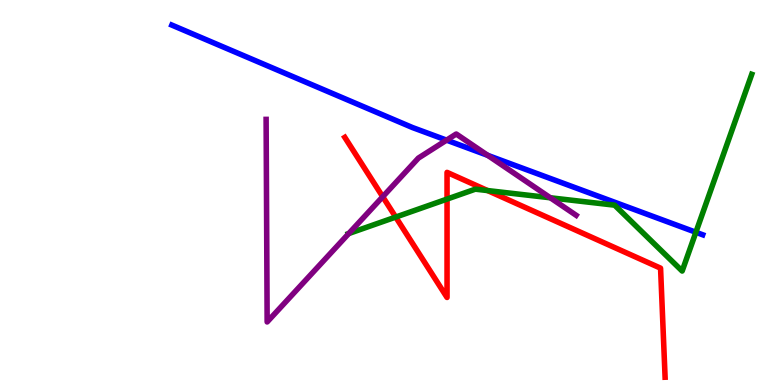[{'lines': ['blue', 'red'], 'intersections': []}, {'lines': ['green', 'red'], 'intersections': [{'x': 5.11, 'y': 4.36}, {'x': 5.77, 'y': 4.83}, {'x': 6.29, 'y': 5.05}]}, {'lines': ['purple', 'red'], 'intersections': [{'x': 4.94, 'y': 4.89}]}, {'lines': ['blue', 'green'], 'intersections': [{'x': 8.98, 'y': 3.97}]}, {'lines': ['blue', 'purple'], 'intersections': [{'x': 5.76, 'y': 6.36}, {'x': 6.29, 'y': 5.96}]}, {'lines': ['green', 'purple'], 'intersections': [{'x': 4.5, 'y': 3.93}, {'x': 7.1, 'y': 4.86}]}]